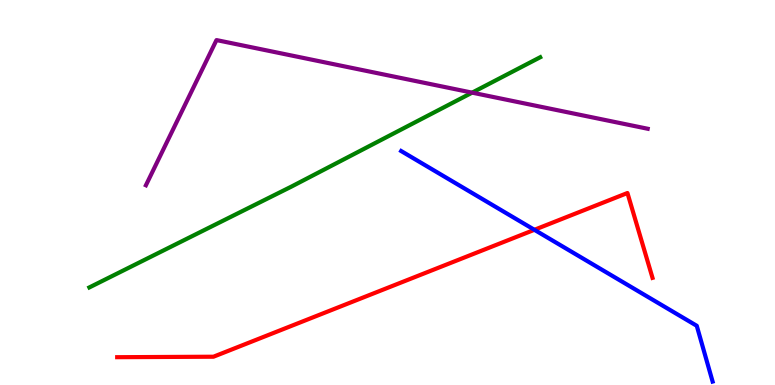[{'lines': ['blue', 'red'], 'intersections': [{'x': 6.9, 'y': 4.03}]}, {'lines': ['green', 'red'], 'intersections': []}, {'lines': ['purple', 'red'], 'intersections': []}, {'lines': ['blue', 'green'], 'intersections': []}, {'lines': ['blue', 'purple'], 'intersections': []}, {'lines': ['green', 'purple'], 'intersections': [{'x': 6.09, 'y': 7.59}]}]